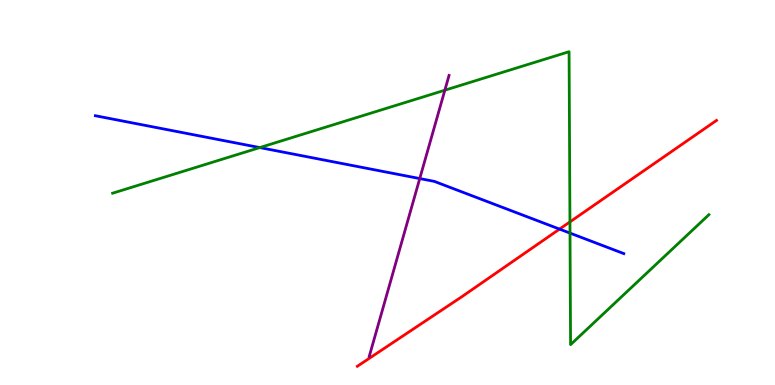[{'lines': ['blue', 'red'], 'intersections': [{'x': 7.22, 'y': 4.05}]}, {'lines': ['green', 'red'], 'intersections': [{'x': 7.35, 'y': 4.24}]}, {'lines': ['purple', 'red'], 'intersections': []}, {'lines': ['blue', 'green'], 'intersections': [{'x': 3.35, 'y': 6.17}, {'x': 7.35, 'y': 3.95}]}, {'lines': ['blue', 'purple'], 'intersections': [{'x': 5.42, 'y': 5.36}]}, {'lines': ['green', 'purple'], 'intersections': [{'x': 5.74, 'y': 7.66}]}]